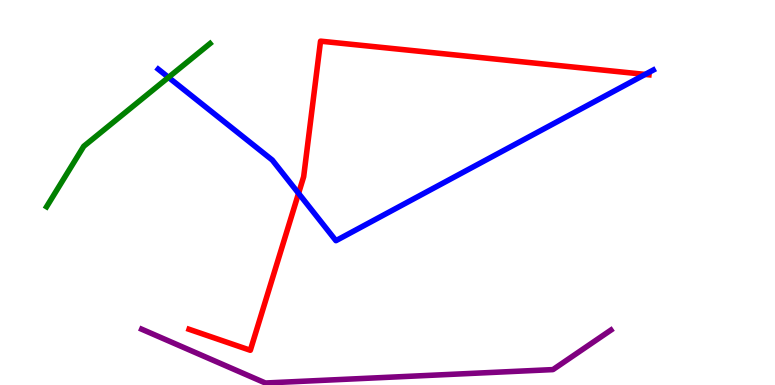[{'lines': ['blue', 'red'], 'intersections': [{'x': 3.85, 'y': 4.98}, {'x': 8.32, 'y': 8.07}]}, {'lines': ['green', 'red'], 'intersections': []}, {'lines': ['purple', 'red'], 'intersections': []}, {'lines': ['blue', 'green'], 'intersections': [{'x': 2.17, 'y': 7.99}]}, {'lines': ['blue', 'purple'], 'intersections': []}, {'lines': ['green', 'purple'], 'intersections': []}]